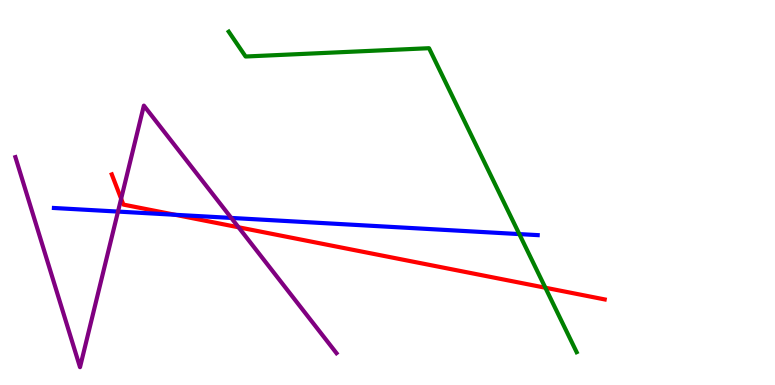[{'lines': ['blue', 'red'], 'intersections': [{'x': 2.26, 'y': 4.42}]}, {'lines': ['green', 'red'], 'intersections': [{'x': 7.04, 'y': 2.53}]}, {'lines': ['purple', 'red'], 'intersections': [{'x': 1.56, 'y': 4.84}, {'x': 3.08, 'y': 4.1}]}, {'lines': ['blue', 'green'], 'intersections': [{'x': 6.7, 'y': 3.92}]}, {'lines': ['blue', 'purple'], 'intersections': [{'x': 1.52, 'y': 4.5}, {'x': 2.98, 'y': 4.34}]}, {'lines': ['green', 'purple'], 'intersections': []}]